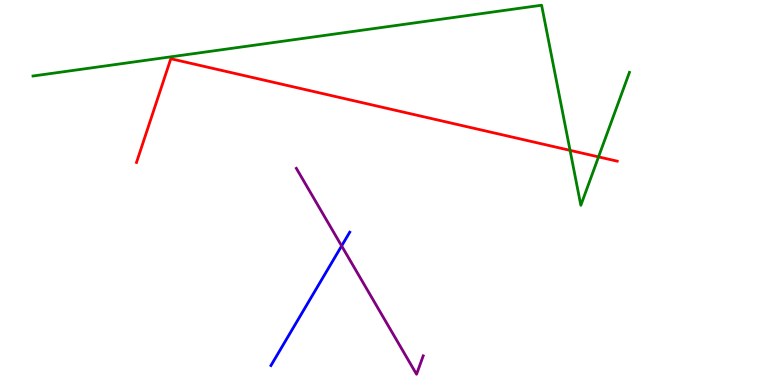[{'lines': ['blue', 'red'], 'intersections': []}, {'lines': ['green', 'red'], 'intersections': [{'x': 7.36, 'y': 6.09}, {'x': 7.72, 'y': 5.93}]}, {'lines': ['purple', 'red'], 'intersections': []}, {'lines': ['blue', 'green'], 'intersections': []}, {'lines': ['blue', 'purple'], 'intersections': [{'x': 4.41, 'y': 3.61}]}, {'lines': ['green', 'purple'], 'intersections': []}]